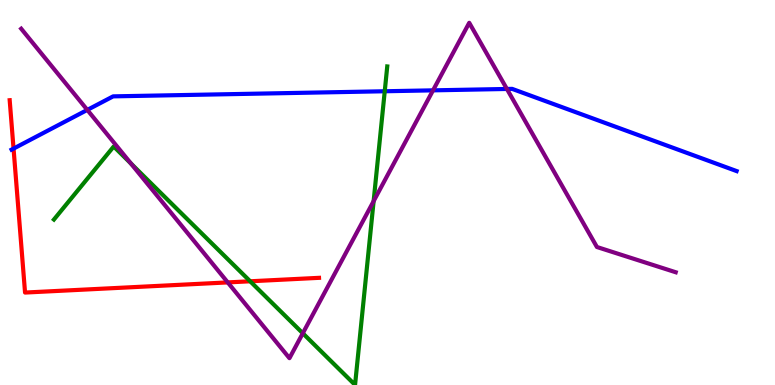[{'lines': ['blue', 'red'], 'intersections': [{'x': 0.175, 'y': 6.14}]}, {'lines': ['green', 'red'], 'intersections': [{'x': 3.23, 'y': 2.69}]}, {'lines': ['purple', 'red'], 'intersections': [{'x': 2.94, 'y': 2.66}]}, {'lines': ['blue', 'green'], 'intersections': [{'x': 4.96, 'y': 7.63}]}, {'lines': ['blue', 'purple'], 'intersections': [{'x': 1.13, 'y': 7.15}, {'x': 5.59, 'y': 7.65}, {'x': 6.54, 'y': 7.69}]}, {'lines': ['green', 'purple'], 'intersections': [{'x': 1.69, 'y': 5.75}, {'x': 3.91, 'y': 1.34}, {'x': 4.82, 'y': 4.78}]}]